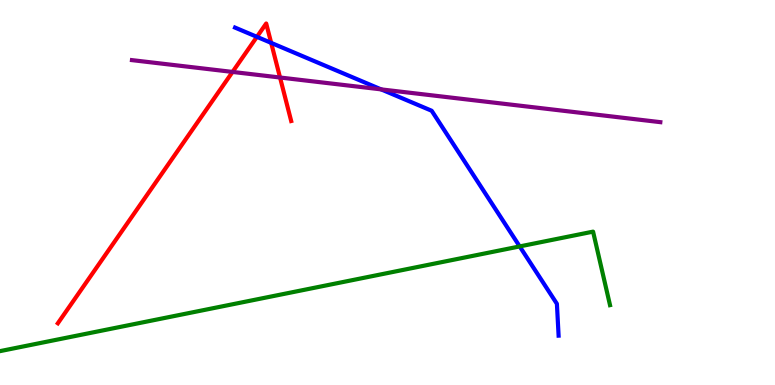[{'lines': ['blue', 'red'], 'intersections': [{'x': 3.32, 'y': 9.04}, {'x': 3.5, 'y': 8.89}]}, {'lines': ['green', 'red'], 'intersections': []}, {'lines': ['purple', 'red'], 'intersections': [{'x': 3.0, 'y': 8.13}, {'x': 3.61, 'y': 7.99}]}, {'lines': ['blue', 'green'], 'intersections': [{'x': 6.71, 'y': 3.6}]}, {'lines': ['blue', 'purple'], 'intersections': [{'x': 4.92, 'y': 7.68}]}, {'lines': ['green', 'purple'], 'intersections': []}]